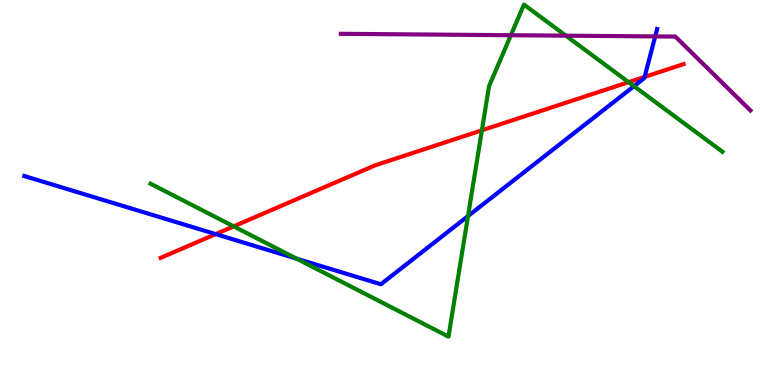[{'lines': ['blue', 'red'], 'intersections': [{'x': 2.78, 'y': 3.92}, {'x': 8.32, 'y': 8.0}]}, {'lines': ['green', 'red'], 'intersections': [{'x': 3.01, 'y': 4.12}, {'x': 6.22, 'y': 6.62}, {'x': 8.11, 'y': 7.87}]}, {'lines': ['purple', 'red'], 'intersections': []}, {'lines': ['blue', 'green'], 'intersections': [{'x': 3.83, 'y': 3.28}, {'x': 6.04, 'y': 4.39}, {'x': 8.18, 'y': 7.76}]}, {'lines': ['blue', 'purple'], 'intersections': [{'x': 8.45, 'y': 9.05}]}, {'lines': ['green', 'purple'], 'intersections': [{'x': 6.59, 'y': 9.09}, {'x': 7.3, 'y': 9.07}]}]